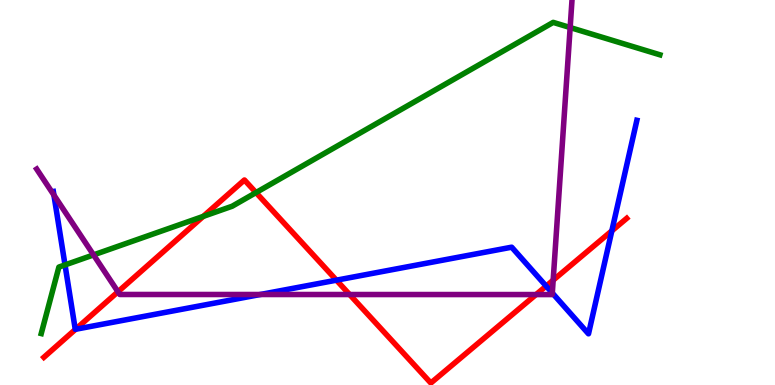[{'lines': ['blue', 'red'], 'intersections': [{'x': 0.975, 'y': 1.45}, {'x': 4.34, 'y': 2.72}, {'x': 7.05, 'y': 2.57}, {'x': 7.89, 'y': 4.0}]}, {'lines': ['green', 'red'], 'intersections': [{'x': 2.62, 'y': 4.38}, {'x': 3.3, 'y': 5.0}]}, {'lines': ['purple', 'red'], 'intersections': [{'x': 1.52, 'y': 2.42}, {'x': 4.51, 'y': 2.35}, {'x': 6.92, 'y': 2.35}, {'x': 7.14, 'y': 2.72}]}, {'lines': ['blue', 'green'], 'intersections': [{'x': 0.839, 'y': 3.12}]}, {'lines': ['blue', 'purple'], 'intersections': [{'x': 0.696, 'y': 4.93}, {'x': 3.36, 'y': 2.35}, {'x': 7.13, 'y': 2.39}]}, {'lines': ['green', 'purple'], 'intersections': [{'x': 1.21, 'y': 3.38}, {'x': 7.36, 'y': 9.28}]}]